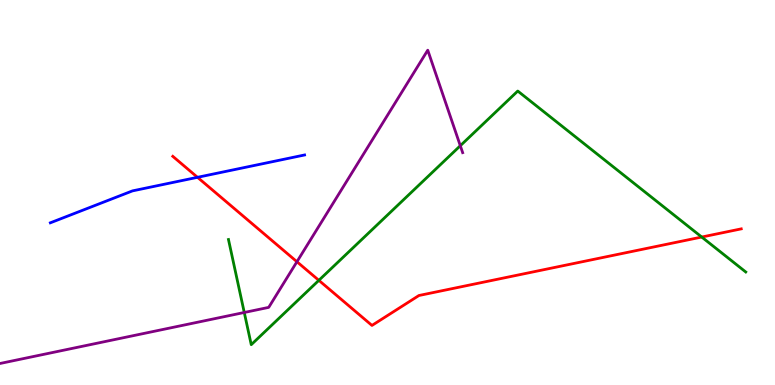[{'lines': ['blue', 'red'], 'intersections': [{'x': 2.55, 'y': 5.39}]}, {'lines': ['green', 'red'], 'intersections': [{'x': 4.11, 'y': 2.72}, {'x': 9.05, 'y': 3.84}]}, {'lines': ['purple', 'red'], 'intersections': [{'x': 3.83, 'y': 3.2}]}, {'lines': ['blue', 'green'], 'intersections': []}, {'lines': ['blue', 'purple'], 'intersections': []}, {'lines': ['green', 'purple'], 'intersections': [{'x': 3.15, 'y': 1.88}, {'x': 5.94, 'y': 6.21}]}]